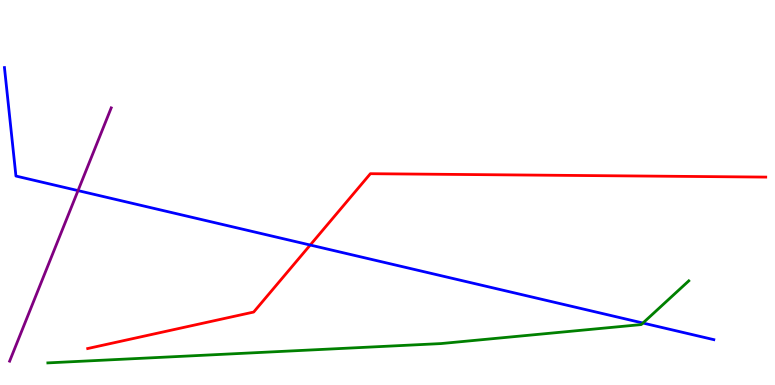[{'lines': ['blue', 'red'], 'intersections': [{'x': 4.0, 'y': 3.64}]}, {'lines': ['green', 'red'], 'intersections': []}, {'lines': ['purple', 'red'], 'intersections': []}, {'lines': ['blue', 'green'], 'intersections': [{'x': 8.3, 'y': 1.61}]}, {'lines': ['blue', 'purple'], 'intersections': [{'x': 1.01, 'y': 5.05}]}, {'lines': ['green', 'purple'], 'intersections': []}]